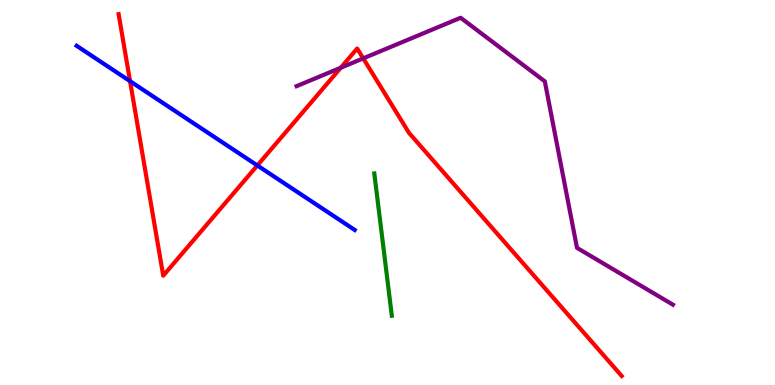[{'lines': ['blue', 'red'], 'intersections': [{'x': 1.68, 'y': 7.89}, {'x': 3.32, 'y': 5.7}]}, {'lines': ['green', 'red'], 'intersections': []}, {'lines': ['purple', 'red'], 'intersections': [{'x': 4.4, 'y': 8.24}, {'x': 4.69, 'y': 8.48}]}, {'lines': ['blue', 'green'], 'intersections': []}, {'lines': ['blue', 'purple'], 'intersections': []}, {'lines': ['green', 'purple'], 'intersections': []}]